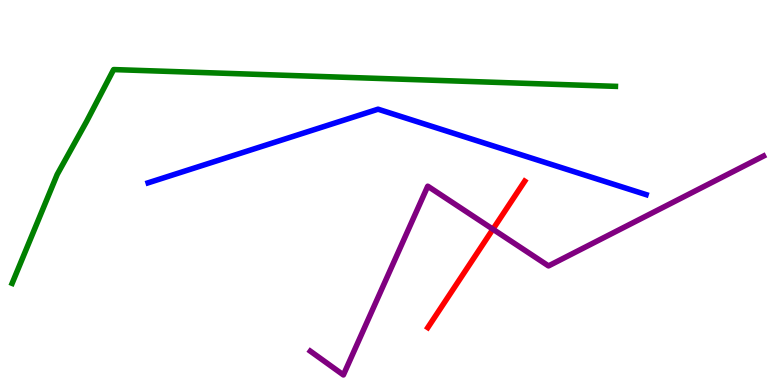[{'lines': ['blue', 'red'], 'intersections': []}, {'lines': ['green', 'red'], 'intersections': []}, {'lines': ['purple', 'red'], 'intersections': [{'x': 6.36, 'y': 4.05}]}, {'lines': ['blue', 'green'], 'intersections': []}, {'lines': ['blue', 'purple'], 'intersections': []}, {'lines': ['green', 'purple'], 'intersections': []}]